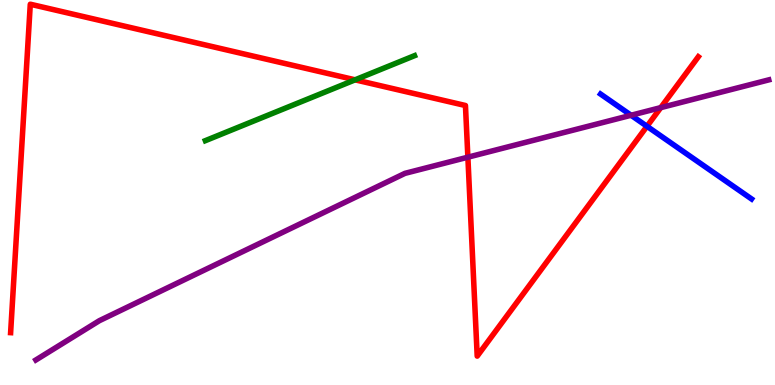[{'lines': ['blue', 'red'], 'intersections': [{'x': 8.35, 'y': 6.72}]}, {'lines': ['green', 'red'], 'intersections': [{'x': 4.58, 'y': 7.93}]}, {'lines': ['purple', 'red'], 'intersections': [{'x': 6.04, 'y': 5.92}, {'x': 8.53, 'y': 7.2}]}, {'lines': ['blue', 'green'], 'intersections': []}, {'lines': ['blue', 'purple'], 'intersections': [{'x': 8.14, 'y': 7.01}]}, {'lines': ['green', 'purple'], 'intersections': []}]